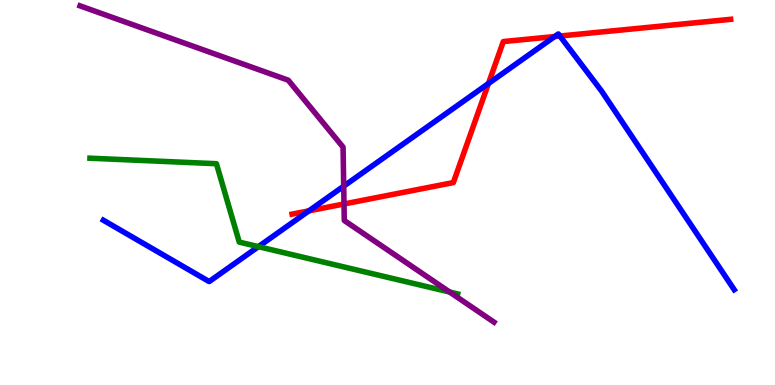[{'lines': ['blue', 'red'], 'intersections': [{'x': 3.99, 'y': 4.52}, {'x': 6.3, 'y': 7.83}, {'x': 7.16, 'y': 9.05}, {'x': 7.22, 'y': 9.06}]}, {'lines': ['green', 'red'], 'intersections': []}, {'lines': ['purple', 'red'], 'intersections': [{'x': 4.44, 'y': 4.7}]}, {'lines': ['blue', 'green'], 'intersections': [{'x': 3.33, 'y': 3.59}]}, {'lines': ['blue', 'purple'], 'intersections': [{'x': 4.43, 'y': 5.16}]}, {'lines': ['green', 'purple'], 'intersections': [{'x': 5.8, 'y': 2.41}]}]